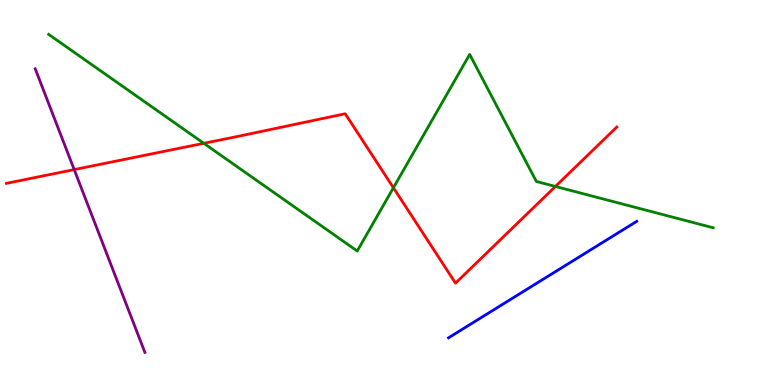[{'lines': ['blue', 'red'], 'intersections': []}, {'lines': ['green', 'red'], 'intersections': [{'x': 2.63, 'y': 6.28}, {'x': 5.08, 'y': 5.12}, {'x': 7.17, 'y': 5.16}]}, {'lines': ['purple', 'red'], 'intersections': [{'x': 0.957, 'y': 5.59}]}, {'lines': ['blue', 'green'], 'intersections': []}, {'lines': ['blue', 'purple'], 'intersections': []}, {'lines': ['green', 'purple'], 'intersections': []}]